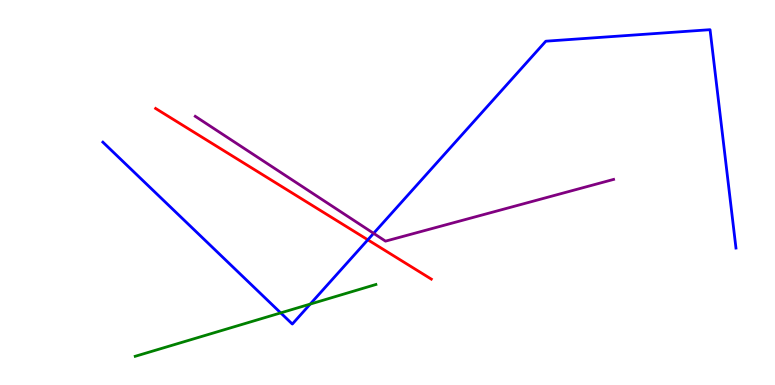[{'lines': ['blue', 'red'], 'intersections': [{'x': 4.75, 'y': 3.77}]}, {'lines': ['green', 'red'], 'intersections': []}, {'lines': ['purple', 'red'], 'intersections': []}, {'lines': ['blue', 'green'], 'intersections': [{'x': 3.62, 'y': 1.87}, {'x': 4.0, 'y': 2.1}]}, {'lines': ['blue', 'purple'], 'intersections': [{'x': 4.82, 'y': 3.94}]}, {'lines': ['green', 'purple'], 'intersections': []}]